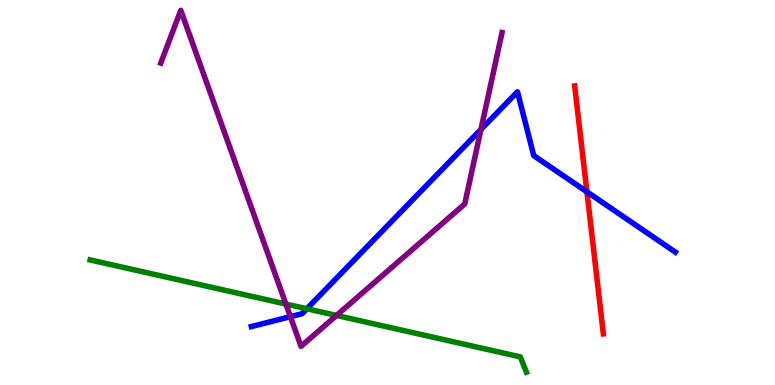[{'lines': ['blue', 'red'], 'intersections': [{'x': 7.57, 'y': 5.02}]}, {'lines': ['green', 'red'], 'intersections': []}, {'lines': ['purple', 'red'], 'intersections': []}, {'lines': ['blue', 'green'], 'intersections': [{'x': 3.96, 'y': 1.98}]}, {'lines': ['blue', 'purple'], 'intersections': [{'x': 3.75, 'y': 1.78}, {'x': 6.21, 'y': 6.64}]}, {'lines': ['green', 'purple'], 'intersections': [{'x': 3.69, 'y': 2.1}, {'x': 4.34, 'y': 1.81}]}]